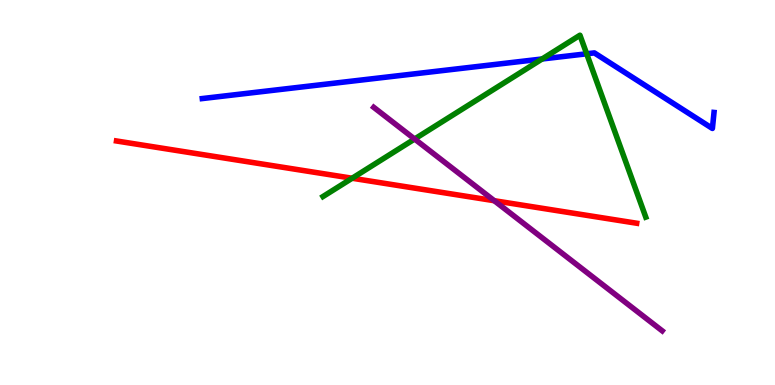[{'lines': ['blue', 'red'], 'intersections': []}, {'lines': ['green', 'red'], 'intersections': [{'x': 4.54, 'y': 5.37}]}, {'lines': ['purple', 'red'], 'intersections': [{'x': 6.38, 'y': 4.79}]}, {'lines': ['blue', 'green'], 'intersections': [{'x': 7.0, 'y': 8.47}, {'x': 7.57, 'y': 8.6}]}, {'lines': ['blue', 'purple'], 'intersections': []}, {'lines': ['green', 'purple'], 'intersections': [{'x': 5.35, 'y': 6.39}]}]